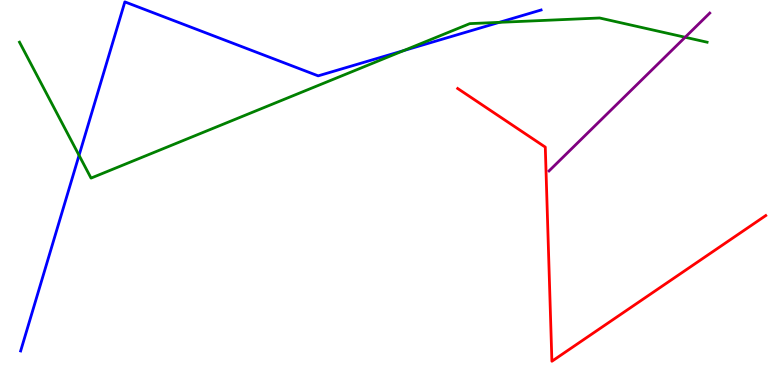[{'lines': ['blue', 'red'], 'intersections': []}, {'lines': ['green', 'red'], 'intersections': []}, {'lines': ['purple', 'red'], 'intersections': []}, {'lines': ['blue', 'green'], 'intersections': [{'x': 1.02, 'y': 5.97}, {'x': 5.21, 'y': 8.69}, {'x': 6.44, 'y': 9.42}]}, {'lines': ['blue', 'purple'], 'intersections': []}, {'lines': ['green', 'purple'], 'intersections': [{'x': 8.84, 'y': 9.03}]}]